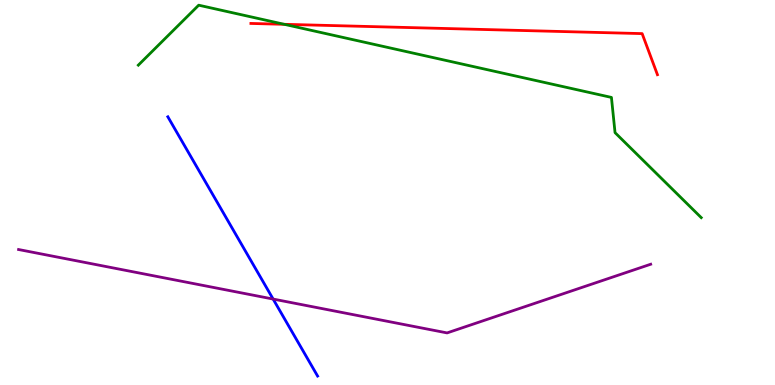[{'lines': ['blue', 'red'], 'intersections': []}, {'lines': ['green', 'red'], 'intersections': [{'x': 3.67, 'y': 9.37}]}, {'lines': ['purple', 'red'], 'intersections': []}, {'lines': ['blue', 'green'], 'intersections': []}, {'lines': ['blue', 'purple'], 'intersections': [{'x': 3.52, 'y': 2.23}]}, {'lines': ['green', 'purple'], 'intersections': []}]